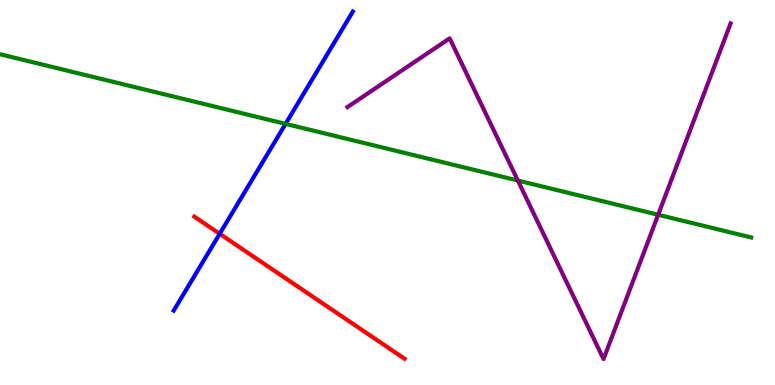[{'lines': ['blue', 'red'], 'intersections': [{'x': 2.83, 'y': 3.93}]}, {'lines': ['green', 'red'], 'intersections': []}, {'lines': ['purple', 'red'], 'intersections': []}, {'lines': ['blue', 'green'], 'intersections': [{'x': 3.68, 'y': 6.78}]}, {'lines': ['blue', 'purple'], 'intersections': []}, {'lines': ['green', 'purple'], 'intersections': [{'x': 6.68, 'y': 5.31}, {'x': 8.49, 'y': 4.42}]}]